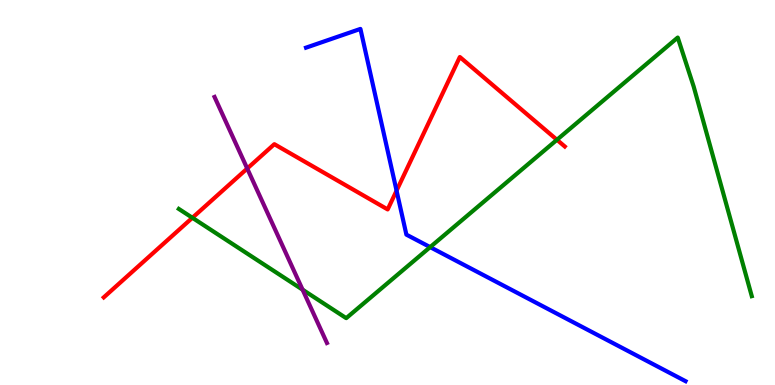[{'lines': ['blue', 'red'], 'intersections': [{'x': 5.12, 'y': 5.05}]}, {'lines': ['green', 'red'], 'intersections': [{'x': 2.48, 'y': 4.34}, {'x': 7.19, 'y': 6.37}]}, {'lines': ['purple', 'red'], 'intersections': [{'x': 3.19, 'y': 5.62}]}, {'lines': ['blue', 'green'], 'intersections': [{'x': 5.55, 'y': 3.58}]}, {'lines': ['blue', 'purple'], 'intersections': []}, {'lines': ['green', 'purple'], 'intersections': [{'x': 3.9, 'y': 2.48}]}]